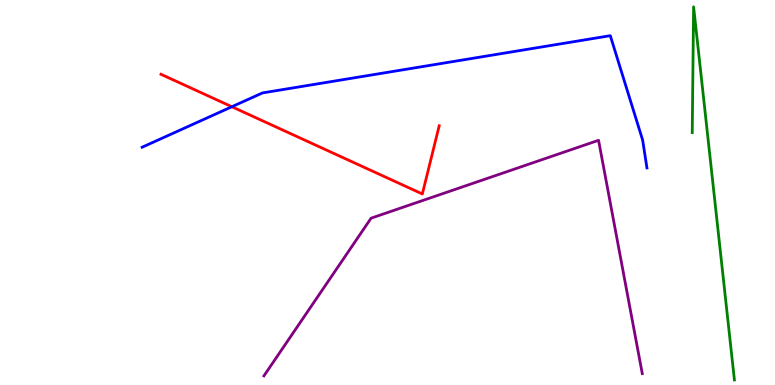[{'lines': ['blue', 'red'], 'intersections': [{'x': 2.99, 'y': 7.23}]}, {'lines': ['green', 'red'], 'intersections': []}, {'lines': ['purple', 'red'], 'intersections': []}, {'lines': ['blue', 'green'], 'intersections': []}, {'lines': ['blue', 'purple'], 'intersections': []}, {'lines': ['green', 'purple'], 'intersections': []}]